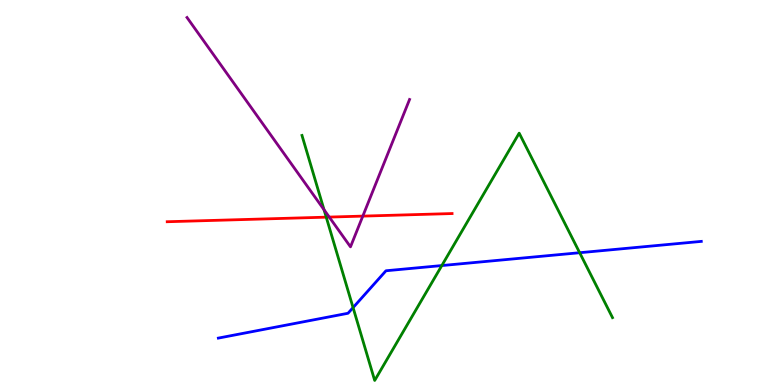[{'lines': ['blue', 'red'], 'intersections': []}, {'lines': ['green', 'red'], 'intersections': [{'x': 4.21, 'y': 4.36}]}, {'lines': ['purple', 'red'], 'intersections': [{'x': 4.25, 'y': 4.36}, {'x': 4.68, 'y': 4.39}]}, {'lines': ['blue', 'green'], 'intersections': [{'x': 4.56, 'y': 2.01}, {'x': 5.7, 'y': 3.1}, {'x': 7.48, 'y': 3.44}]}, {'lines': ['blue', 'purple'], 'intersections': []}, {'lines': ['green', 'purple'], 'intersections': [{'x': 4.18, 'y': 4.55}]}]